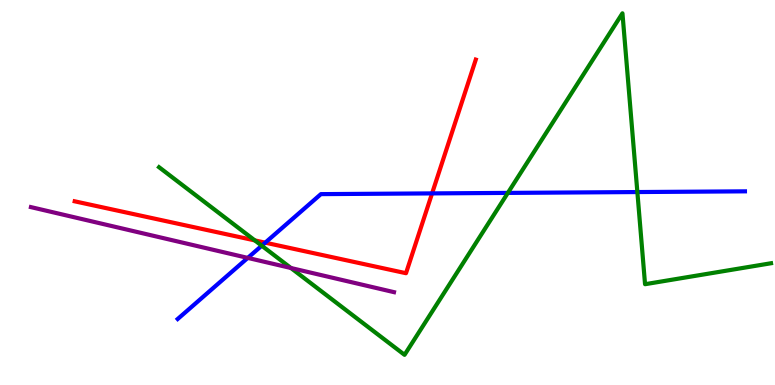[{'lines': ['blue', 'red'], 'intersections': [{'x': 3.42, 'y': 3.7}, {'x': 5.58, 'y': 4.98}]}, {'lines': ['green', 'red'], 'intersections': [{'x': 3.29, 'y': 3.76}]}, {'lines': ['purple', 'red'], 'intersections': []}, {'lines': ['blue', 'green'], 'intersections': [{'x': 3.38, 'y': 3.62}, {'x': 6.55, 'y': 4.99}, {'x': 8.22, 'y': 5.01}]}, {'lines': ['blue', 'purple'], 'intersections': [{'x': 3.2, 'y': 3.3}]}, {'lines': ['green', 'purple'], 'intersections': [{'x': 3.75, 'y': 3.04}]}]